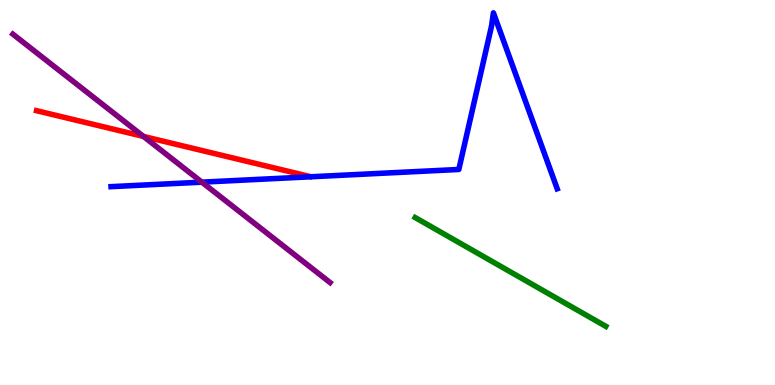[{'lines': ['blue', 'red'], 'intersections': []}, {'lines': ['green', 'red'], 'intersections': []}, {'lines': ['purple', 'red'], 'intersections': [{'x': 1.85, 'y': 6.46}]}, {'lines': ['blue', 'green'], 'intersections': []}, {'lines': ['blue', 'purple'], 'intersections': [{'x': 2.6, 'y': 5.27}]}, {'lines': ['green', 'purple'], 'intersections': []}]